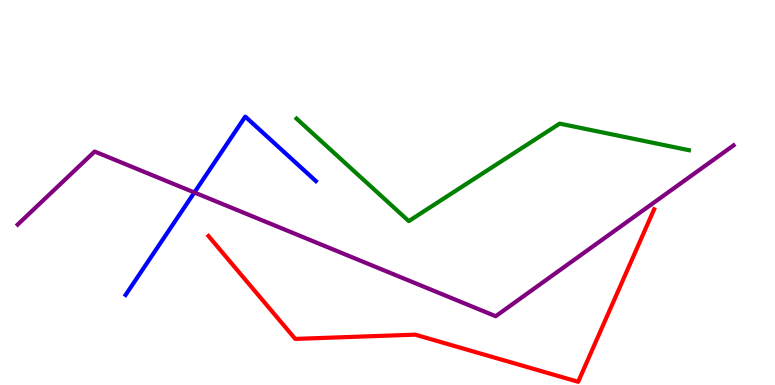[{'lines': ['blue', 'red'], 'intersections': []}, {'lines': ['green', 'red'], 'intersections': []}, {'lines': ['purple', 'red'], 'intersections': []}, {'lines': ['blue', 'green'], 'intersections': []}, {'lines': ['blue', 'purple'], 'intersections': [{'x': 2.51, 'y': 5.0}]}, {'lines': ['green', 'purple'], 'intersections': []}]